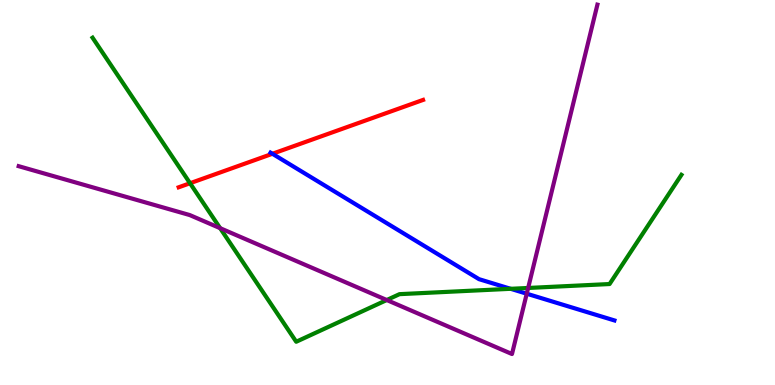[{'lines': ['blue', 'red'], 'intersections': [{'x': 3.52, 'y': 6.01}]}, {'lines': ['green', 'red'], 'intersections': [{'x': 2.45, 'y': 5.24}]}, {'lines': ['purple', 'red'], 'intersections': []}, {'lines': ['blue', 'green'], 'intersections': [{'x': 6.59, 'y': 2.5}]}, {'lines': ['blue', 'purple'], 'intersections': [{'x': 6.8, 'y': 2.37}]}, {'lines': ['green', 'purple'], 'intersections': [{'x': 2.84, 'y': 4.07}, {'x': 4.99, 'y': 2.21}, {'x': 6.81, 'y': 2.52}]}]